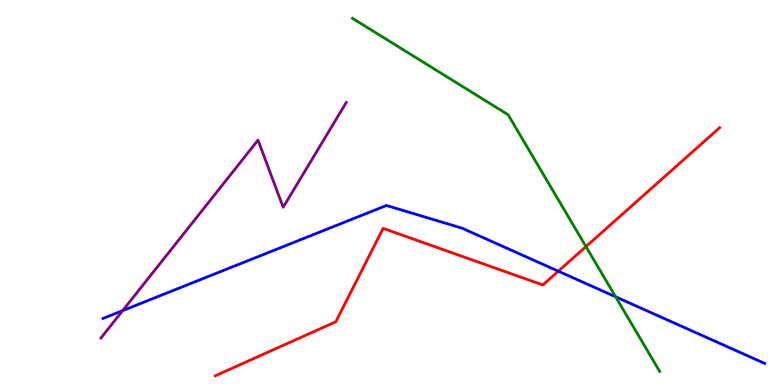[{'lines': ['blue', 'red'], 'intersections': [{'x': 7.2, 'y': 2.96}]}, {'lines': ['green', 'red'], 'intersections': [{'x': 7.56, 'y': 3.59}]}, {'lines': ['purple', 'red'], 'intersections': []}, {'lines': ['blue', 'green'], 'intersections': [{'x': 7.94, 'y': 2.29}]}, {'lines': ['blue', 'purple'], 'intersections': [{'x': 1.58, 'y': 1.93}]}, {'lines': ['green', 'purple'], 'intersections': []}]